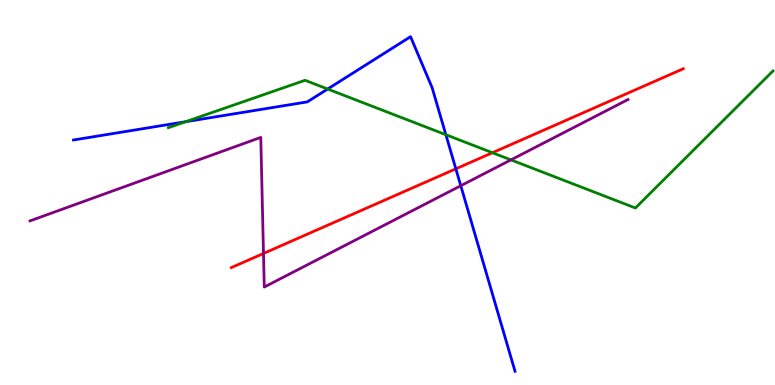[{'lines': ['blue', 'red'], 'intersections': [{'x': 5.88, 'y': 5.61}]}, {'lines': ['green', 'red'], 'intersections': [{'x': 6.35, 'y': 6.03}]}, {'lines': ['purple', 'red'], 'intersections': [{'x': 3.4, 'y': 3.42}]}, {'lines': ['blue', 'green'], 'intersections': [{'x': 2.39, 'y': 6.84}, {'x': 4.23, 'y': 7.69}, {'x': 5.75, 'y': 6.5}]}, {'lines': ['blue', 'purple'], 'intersections': [{'x': 5.95, 'y': 5.18}]}, {'lines': ['green', 'purple'], 'intersections': [{'x': 6.59, 'y': 5.85}]}]